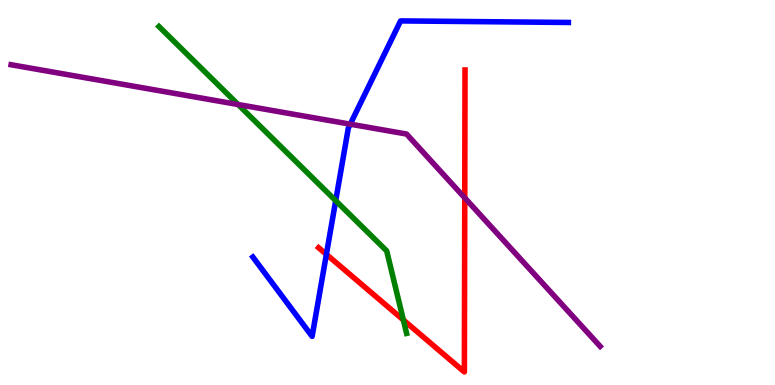[{'lines': ['blue', 'red'], 'intersections': [{'x': 4.21, 'y': 3.39}]}, {'lines': ['green', 'red'], 'intersections': [{'x': 5.2, 'y': 1.69}]}, {'lines': ['purple', 'red'], 'intersections': [{'x': 6.0, 'y': 4.86}]}, {'lines': ['blue', 'green'], 'intersections': [{'x': 4.33, 'y': 4.79}]}, {'lines': ['blue', 'purple'], 'intersections': [{'x': 4.52, 'y': 6.77}]}, {'lines': ['green', 'purple'], 'intersections': [{'x': 3.07, 'y': 7.29}]}]